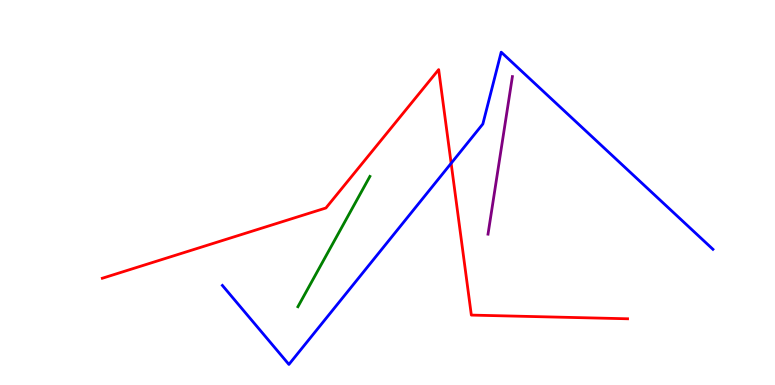[{'lines': ['blue', 'red'], 'intersections': [{'x': 5.82, 'y': 5.76}]}, {'lines': ['green', 'red'], 'intersections': []}, {'lines': ['purple', 'red'], 'intersections': []}, {'lines': ['blue', 'green'], 'intersections': []}, {'lines': ['blue', 'purple'], 'intersections': []}, {'lines': ['green', 'purple'], 'intersections': []}]